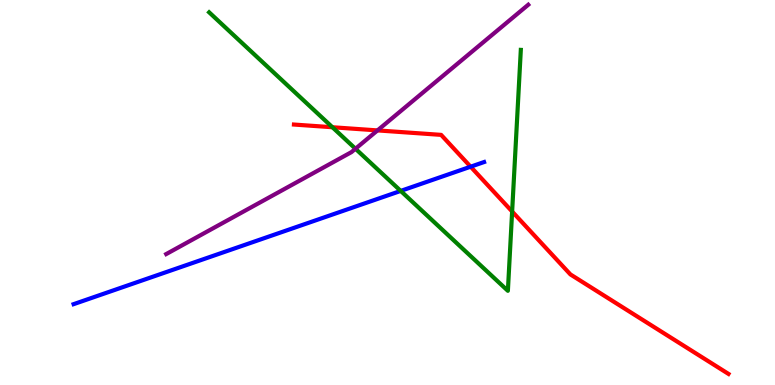[{'lines': ['blue', 'red'], 'intersections': [{'x': 6.07, 'y': 5.67}]}, {'lines': ['green', 'red'], 'intersections': [{'x': 4.29, 'y': 6.69}, {'x': 6.61, 'y': 4.51}]}, {'lines': ['purple', 'red'], 'intersections': [{'x': 4.87, 'y': 6.61}]}, {'lines': ['blue', 'green'], 'intersections': [{'x': 5.17, 'y': 5.04}]}, {'lines': ['blue', 'purple'], 'intersections': []}, {'lines': ['green', 'purple'], 'intersections': [{'x': 4.59, 'y': 6.14}]}]